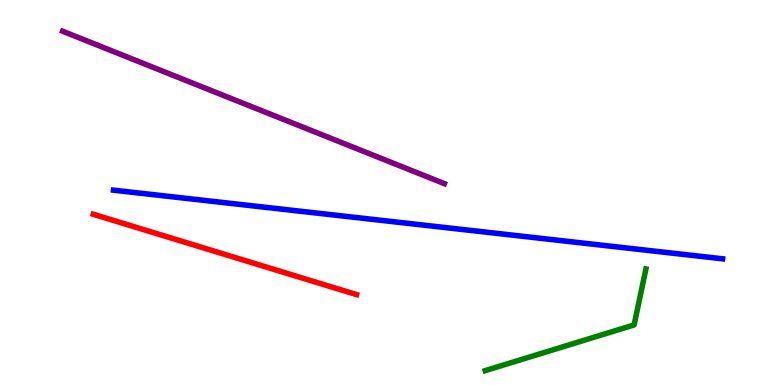[{'lines': ['blue', 'red'], 'intersections': []}, {'lines': ['green', 'red'], 'intersections': []}, {'lines': ['purple', 'red'], 'intersections': []}, {'lines': ['blue', 'green'], 'intersections': []}, {'lines': ['blue', 'purple'], 'intersections': []}, {'lines': ['green', 'purple'], 'intersections': []}]